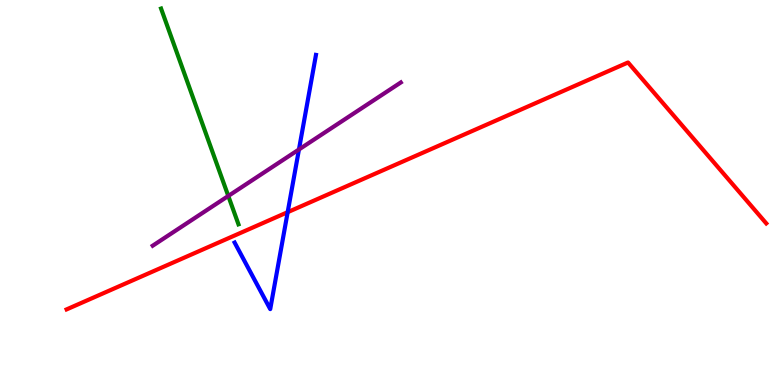[{'lines': ['blue', 'red'], 'intersections': [{'x': 3.71, 'y': 4.49}]}, {'lines': ['green', 'red'], 'intersections': []}, {'lines': ['purple', 'red'], 'intersections': []}, {'lines': ['blue', 'green'], 'intersections': []}, {'lines': ['blue', 'purple'], 'intersections': [{'x': 3.86, 'y': 6.12}]}, {'lines': ['green', 'purple'], 'intersections': [{'x': 2.95, 'y': 4.91}]}]